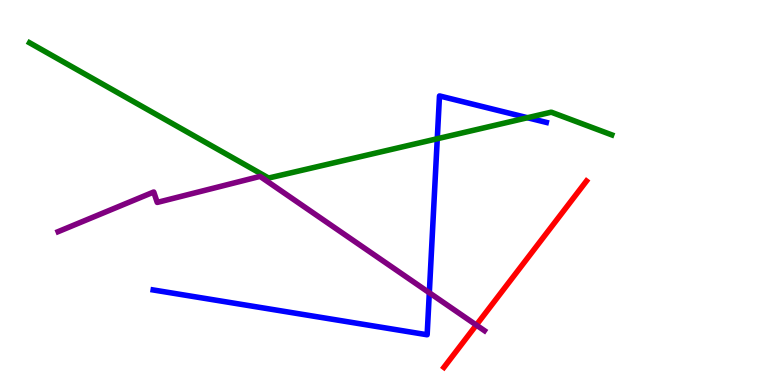[{'lines': ['blue', 'red'], 'intersections': []}, {'lines': ['green', 'red'], 'intersections': []}, {'lines': ['purple', 'red'], 'intersections': [{'x': 6.15, 'y': 1.56}]}, {'lines': ['blue', 'green'], 'intersections': [{'x': 5.64, 'y': 6.4}, {'x': 6.81, 'y': 6.94}]}, {'lines': ['blue', 'purple'], 'intersections': [{'x': 5.54, 'y': 2.4}]}, {'lines': ['green', 'purple'], 'intersections': []}]